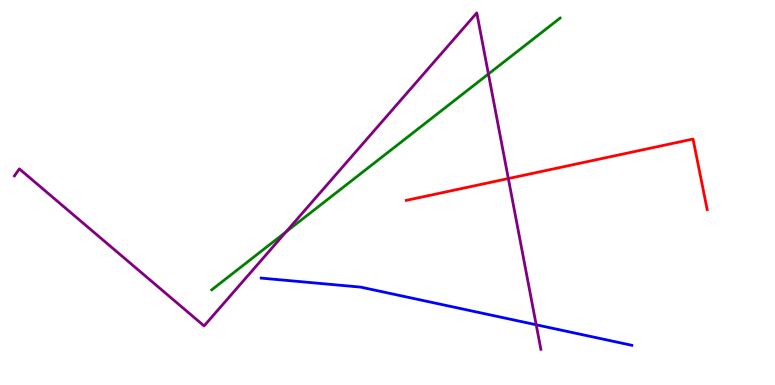[{'lines': ['blue', 'red'], 'intersections': []}, {'lines': ['green', 'red'], 'intersections': []}, {'lines': ['purple', 'red'], 'intersections': [{'x': 6.56, 'y': 5.36}]}, {'lines': ['blue', 'green'], 'intersections': []}, {'lines': ['blue', 'purple'], 'intersections': [{'x': 6.92, 'y': 1.56}]}, {'lines': ['green', 'purple'], 'intersections': [{'x': 3.69, 'y': 3.98}, {'x': 6.3, 'y': 8.08}]}]